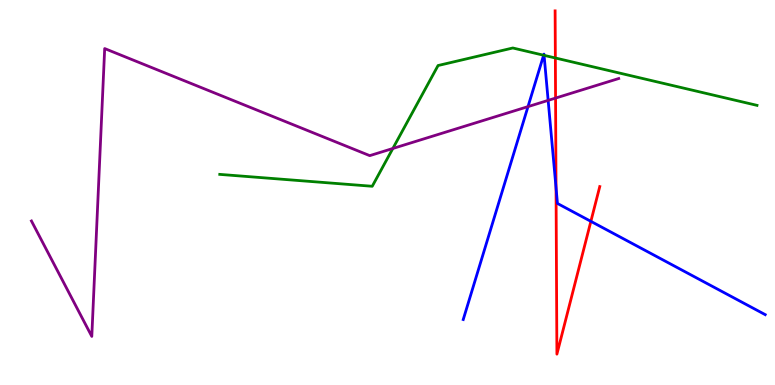[{'lines': ['blue', 'red'], 'intersections': [{'x': 7.17, 'y': 5.13}, {'x': 7.62, 'y': 4.25}]}, {'lines': ['green', 'red'], 'intersections': [{'x': 7.17, 'y': 8.49}]}, {'lines': ['purple', 'red'], 'intersections': [{'x': 7.17, 'y': 7.45}]}, {'lines': ['blue', 'green'], 'intersections': [{'x': 7.01, 'y': 8.57}, {'x': 7.02, 'y': 8.56}]}, {'lines': ['blue', 'purple'], 'intersections': [{'x': 6.81, 'y': 7.23}, {'x': 7.07, 'y': 7.39}]}, {'lines': ['green', 'purple'], 'intersections': [{'x': 5.07, 'y': 6.14}]}]